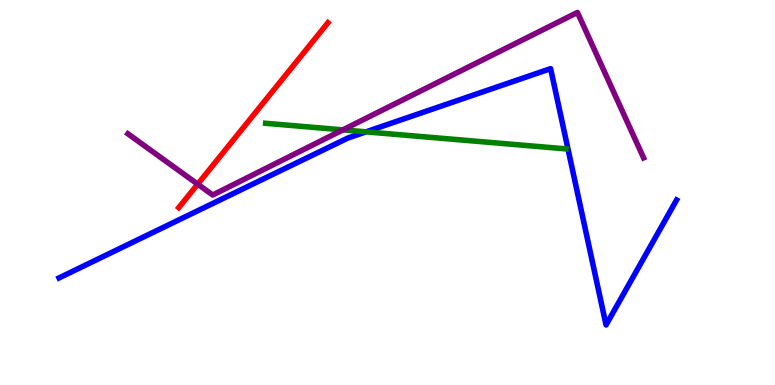[{'lines': ['blue', 'red'], 'intersections': []}, {'lines': ['green', 'red'], 'intersections': []}, {'lines': ['purple', 'red'], 'intersections': [{'x': 2.55, 'y': 5.22}]}, {'lines': ['blue', 'green'], 'intersections': [{'x': 4.72, 'y': 6.58}]}, {'lines': ['blue', 'purple'], 'intersections': []}, {'lines': ['green', 'purple'], 'intersections': [{'x': 4.42, 'y': 6.63}]}]